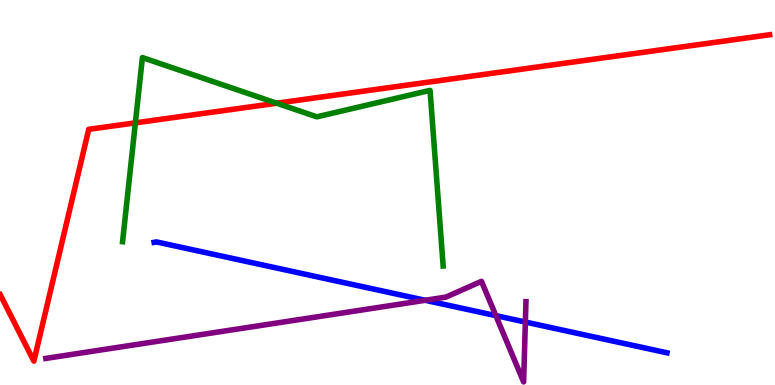[{'lines': ['blue', 'red'], 'intersections': []}, {'lines': ['green', 'red'], 'intersections': [{'x': 1.75, 'y': 6.81}, {'x': 3.57, 'y': 7.32}]}, {'lines': ['purple', 'red'], 'intersections': []}, {'lines': ['blue', 'green'], 'intersections': []}, {'lines': ['blue', 'purple'], 'intersections': [{'x': 5.49, 'y': 2.2}, {'x': 6.4, 'y': 1.8}, {'x': 6.78, 'y': 1.64}]}, {'lines': ['green', 'purple'], 'intersections': []}]